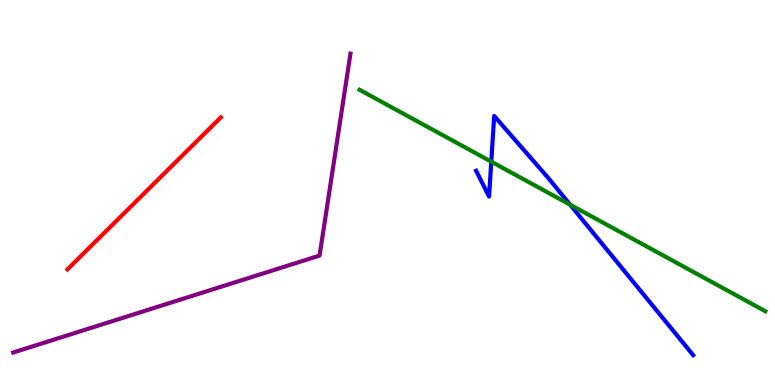[{'lines': ['blue', 'red'], 'intersections': []}, {'lines': ['green', 'red'], 'intersections': []}, {'lines': ['purple', 'red'], 'intersections': []}, {'lines': ['blue', 'green'], 'intersections': [{'x': 6.34, 'y': 5.8}, {'x': 7.36, 'y': 4.68}]}, {'lines': ['blue', 'purple'], 'intersections': []}, {'lines': ['green', 'purple'], 'intersections': []}]